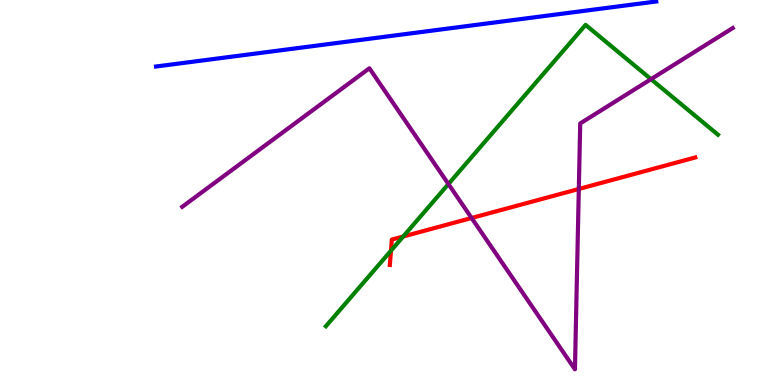[{'lines': ['blue', 'red'], 'intersections': []}, {'lines': ['green', 'red'], 'intersections': [{'x': 5.04, 'y': 3.49}, {'x': 5.2, 'y': 3.86}]}, {'lines': ['purple', 'red'], 'intersections': [{'x': 6.09, 'y': 4.34}, {'x': 7.47, 'y': 5.09}]}, {'lines': ['blue', 'green'], 'intersections': []}, {'lines': ['blue', 'purple'], 'intersections': []}, {'lines': ['green', 'purple'], 'intersections': [{'x': 5.79, 'y': 5.22}, {'x': 8.4, 'y': 7.94}]}]